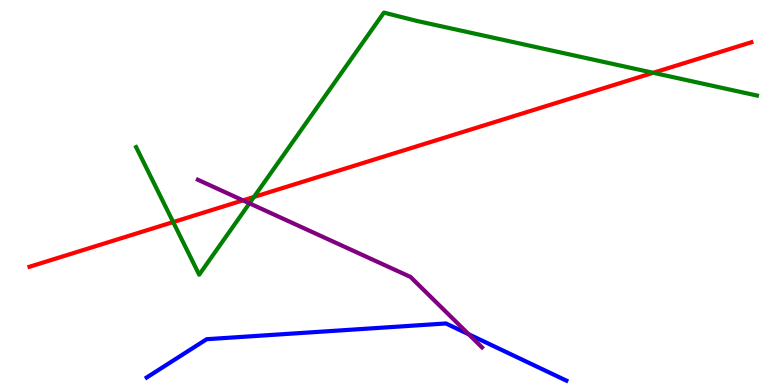[{'lines': ['blue', 'red'], 'intersections': []}, {'lines': ['green', 'red'], 'intersections': [{'x': 2.23, 'y': 4.23}, {'x': 3.28, 'y': 4.88}, {'x': 8.43, 'y': 8.11}]}, {'lines': ['purple', 'red'], 'intersections': [{'x': 3.14, 'y': 4.8}]}, {'lines': ['blue', 'green'], 'intersections': []}, {'lines': ['blue', 'purple'], 'intersections': [{'x': 6.05, 'y': 1.32}]}, {'lines': ['green', 'purple'], 'intersections': [{'x': 3.22, 'y': 4.72}]}]